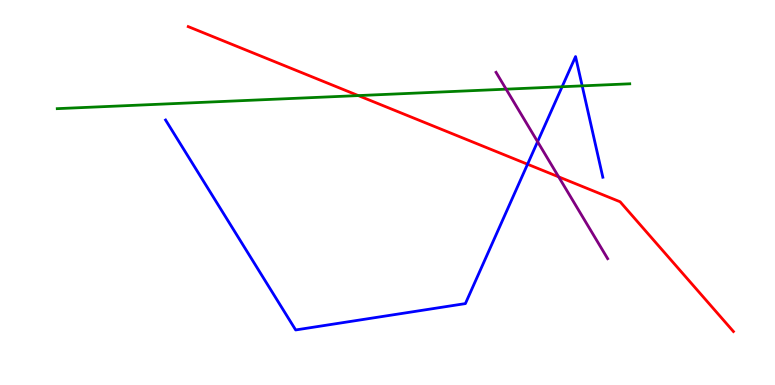[{'lines': ['blue', 'red'], 'intersections': [{'x': 6.81, 'y': 5.73}]}, {'lines': ['green', 'red'], 'intersections': [{'x': 4.62, 'y': 7.52}]}, {'lines': ['purple', 'red'], 'intersections': [{'x': 7.21, 'y': 5.41}]}, {'lines': ['blue', 'green'], 'intersections': [{'x': 7.25, 'y': 7.75}, {'x': 7.51, 'y': 7.77}]}, {'lines': ['blue', 'purple'], 'intersections': [{'x': 6.94, 'y': 6.32}]}, {'lines': ['green', 'purple'], 'intersections': [{'x': 6.53, 'y': 7.68}]}]